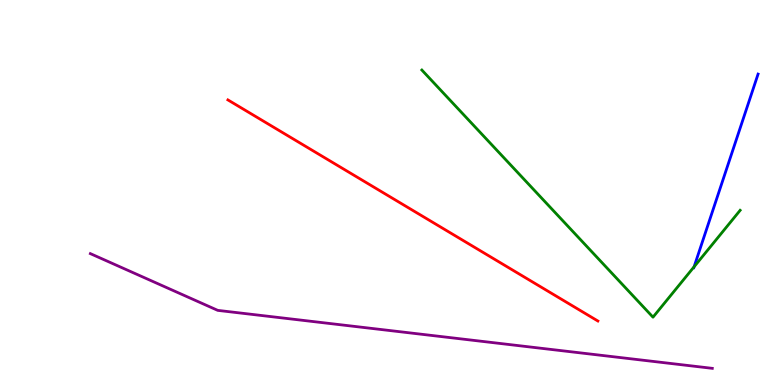[{'lines': ['blue', 'red'], 'intersections': []}, {'lines': ['green', 'red'], 'intersections': []}, {'lines': ['purple', 'red'], 'intersections': []}, {'lines': ['blue', 'green'], 'intersections': [{'x': 8.96, 'y': 3.07}]}, {'lines': ['blue', 'purple'], 'intersections': []}, {'lines': ['green', 'purple'], 'intersections': []}]